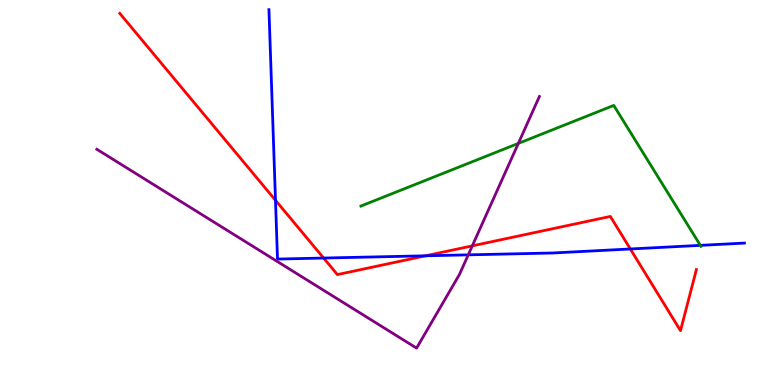[{'lines': ['blue', 'red'], 'intersections': [{'x': 3.55, 'y': 4.8}, {'x': 4.18, 'y': 3.3}, {'x': 5.49, 'y': 3.36}, {'x': 8.13, 'y': 3.53}]}, {'lines': ['green', 'red'], 'intersections': []}, {'lines': ['purple', 'red'], 'intersections': [{'x': 6.09, 'y': 3.61}]}, {'lines': ['blue', 'green'], 'intersections': [{'x': 9.04, 'y': 3.63}]}, {'lines': ['blue', 'purple'], 'intersections': [{'x': 6.04, 'y': 3.38}]}, {'lines': ['green', 'purple'], 'intersections': [{'x': 6.69, 'y': 6.27}]}]